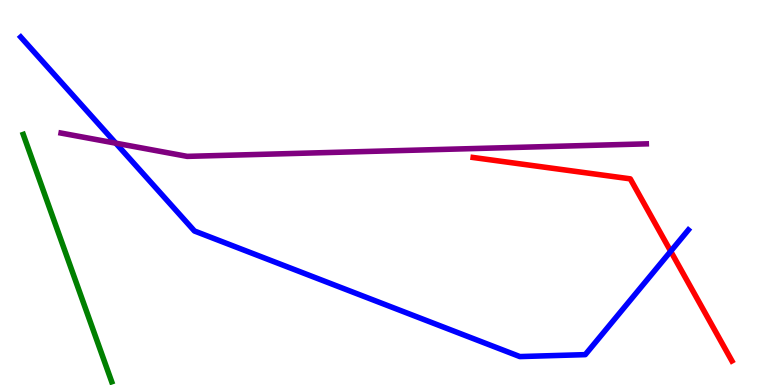[{'lines': ['blue', 'red'], 'intersections': [{'x': 8.65, 'y': 3.47}]}, {'lines': ['green', 'red'], 'intersections': []}, {'lines': ['purple', 'red'], 'intersections': []}, {'lines': ['blue', 'green'], 'intersections': []}, {'lines': ['blue', 'purple'], 'intersections': [{'x': 1.49, 'y': 6.28}]}, {'lines': ['green', 'purple'], 'intersections': []}]